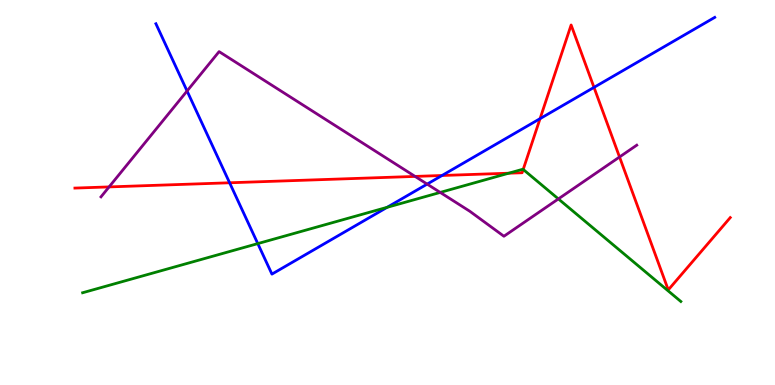[{'lines': ['blue', 'red'], 'intersections': [{'x': 2.96, 'y': 5.25}, {'x': 5.7, 'y': 5.44}, {'x': 6.97, 'y': 6.92}, {'x': 7.66, 'y': 7.73}]}, {'lines': ['green', 'red'], 'intersections': [{'x': 6.56, 'y': 5.5}, {'x': 6.75, 'y': 5.6}]}, {'lines': ['purple', 'red'], 'intersections': [{'x': 1.41, 'y': 5.15}, {'x': 5.36, 'y': 5.42}, {'x': 7.99, 'y': 5.92}]}, {'lines': ['blue', 'green'], 'intersections': [{'x': 3.33, 'y': 3.67}, {'x': 5.0, 'y': 4.62}]}, {'lines': ['blue', 'purple'], 'intersections': [{'x': 2.41, 'y': 7.64}, {'x': 5.51, 'y': 5.22}]}, {'lines': ['green', 'purple'], 'intersections': [{'x': 5.68, 'y': 5.0}, {'x': 7.2, 'y': 4.83}]}]